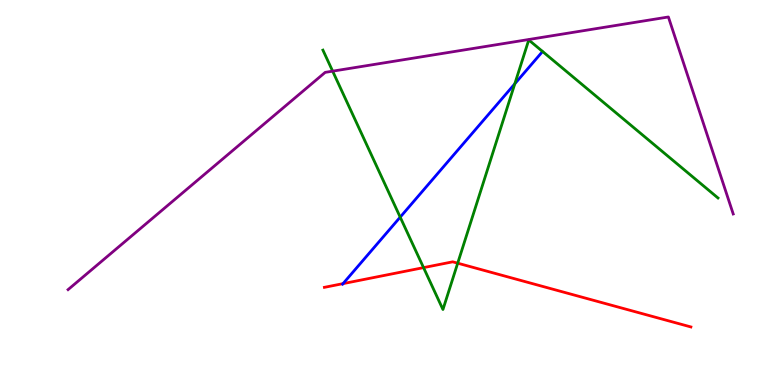[{'lines': ['blue', 'red'], 'intersections': [{'x': 4.43, 'y': 2.63}]}, {'lines': ['green', 'red'], 'intersections': [{'x': 5.47, 'y': 3.05}, {'x': 5.91, 'y': 3.16}]}, {'lines': ['purple', 'red'], 'intersections': []}, {'lines': ['blue', 'green'], 'intersections': [{'x': 5.16, 'y': 4.36}, {'x': 6.64, 'y': 7.82}]}, {'lines': ['blue', 'purple'], 'intersections': []}, {'lines': ['green', 'purple'], 'intersections': [{'x': 4.29, 'y': 8.15}]}]